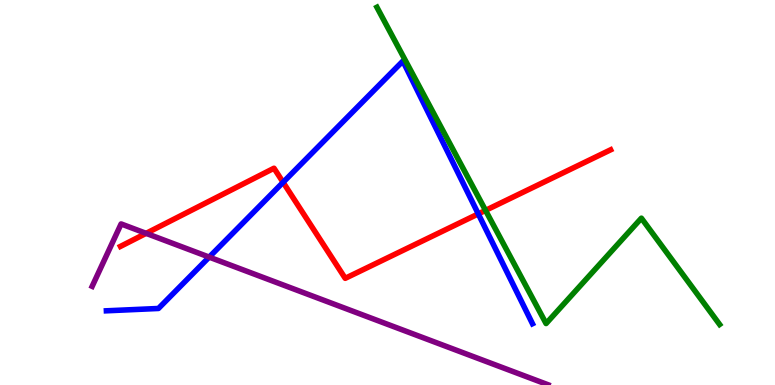[{'lines': ['blue', 'red'], 'intersections': [{'x': 3.65, 'y': 5.26}, {'x': 6.17, 'y': 4.44}]}, {'lines': ['green', 'red'], 'intersections': [{'x': 6.27, 'y': 4.54}]}, {'lines': ['purple', 'red'], 'intersections': [{'x': 1.89, 'y': 3.94}]}, {'lines': ['blue', 'green'], 'intersections': []}, {'lines': ['blue', 'purple'], 'intersections': [{'x': 2.7, 'y': 3.32}]}, {'lines': ['green', 'purple'], 'intersections': []}]